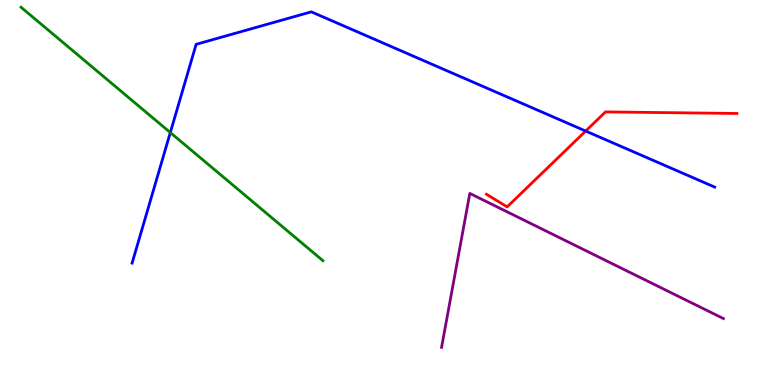[{'lines': ['blue', 'red'], 'intersections': [{'x': 7.56, 'y': 6.6}]}, {'lines': ['green', 'red'], 'intersections': []}, {'lines': ['purple', 'red'], 'intersections': []}, {'lines': ['blue', 'green'], 'intersections': [{'x': 2.2, 'y': 6.56}]}, {'lines': ['blue', 'purple'], 'intersections': []}, {'lines': ['green', 'purple'], 'intersections': []}]